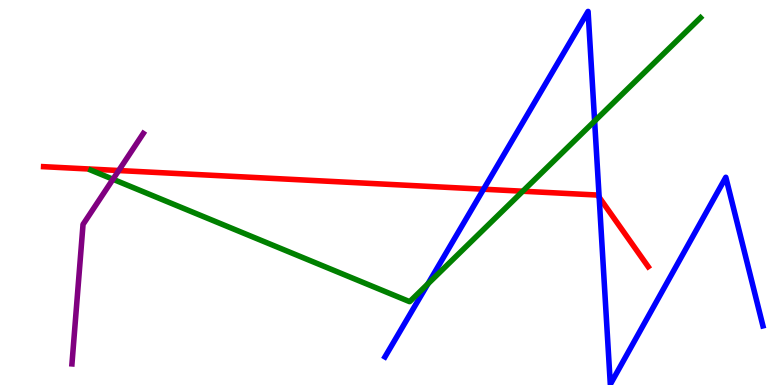[{'lines': ['blue', 'red'], 'intersections': [{'x': 6.24, 'y': 5.09}, {'x': 7.73, 'y': 4.88}]}, {'lines': ['green', 'red'], 'intersections': [{'x': 6.75, 'y': 5.03}]}, {'lines': ['purple', 'red'], 'intersections': [{'x': 1.53, 'y': 5.57}]}, {'lines': ['blue', 'green'], 'intersections': [{'x': 5.52, 'y': 2.63}, {'x': 7.67, 'y': 6.85}]}, {'lines': ['blue', 'purple'], 'intersections': []}, {'lines': ['green', 'purple'], 'intersections': [{'x': 1.46, 'y': 5.34}]}]